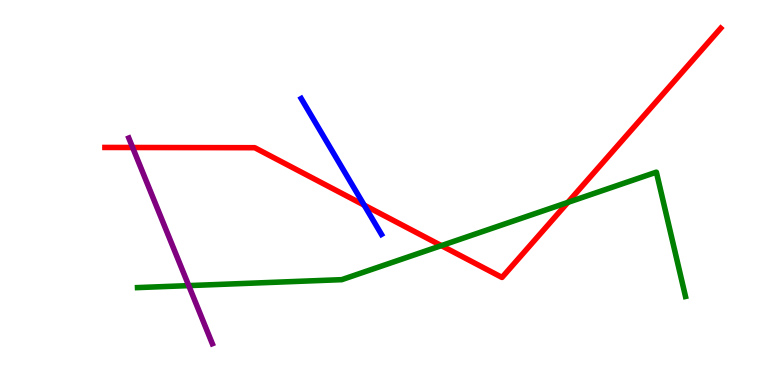[{'lines': ['blue', 'red'], 'intersections': [{'x': 4.7, 'y': 4.67}]}, {'lines': ['green', 'red'], 'intersections': [{'x': 5.7, 'y': 3.62}, {'x': 7.33, 'y': 4.74}]}, {'lines': ['purple', 'red'], 'intersections': [{'x': 1.71, 'y': 6.17}]}, {'lines': ['blue', 'green'], 'intersections': []}, {'lines': ['blue', 'purple'], 'intersections': []}, {'lines': ['green', 'purple'], 'intersections': [{'x': 2.44, 'y': 2.58}]}]